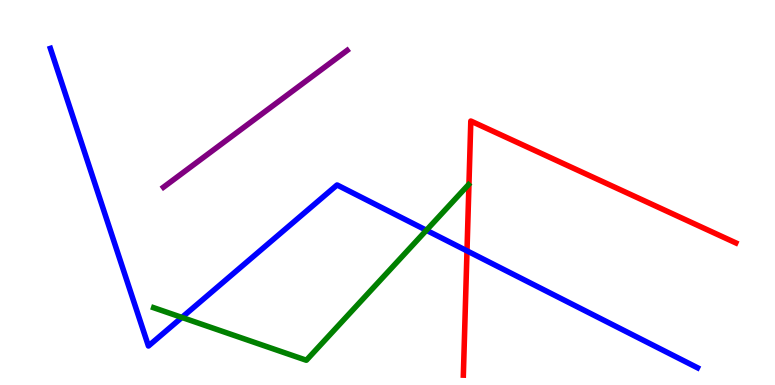[{'lines': ['blue', 'red'], 'intersections': [{'x': 6.03, 'y': 3.48}]}, {'lines': ['green', 'red'], 'intersections': []}, {'lines': ['purple', 'red'], 'intersections': []}, {'lines': ['blue', 'green'], 'intersections': [{'x': 2.35, 'y': 1.76}, {'x': 5.5, 'y': 4.02}]}, {'lines': ['blue', 'purple'], 'intersections': []}, {'lines': ['green', 'purple'], 'intersections': []}]